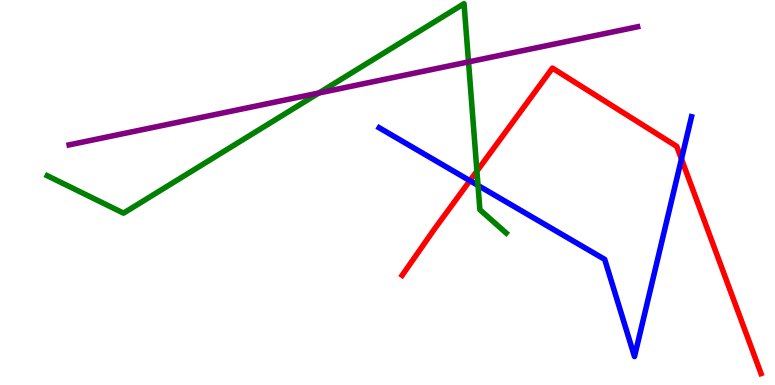[{'lines': ['blue', 'red'], 'intersections': [{'x': 6.06, 'y': 5.31}, {'x': 8.79, 'y': 5.87}]}, {'lines': ['green', 'red'], 'intersections': [{'x': 6.15, 'y': 5.56}]}, {'lines': ['purple', 'red'], 'intersections': []}, {'lines': ['blue', 'green'], 'intersections': [{'x': 6.17, 'y': 5.18}]}, {'lines': ['blue', 'purple'], 'intersections': []}, {'lines': ['green', 'purple'], 'intersections': [{'x': 4.11, 'y': 7.58}, {'x': 6.05, 'y': 8.39}]}]